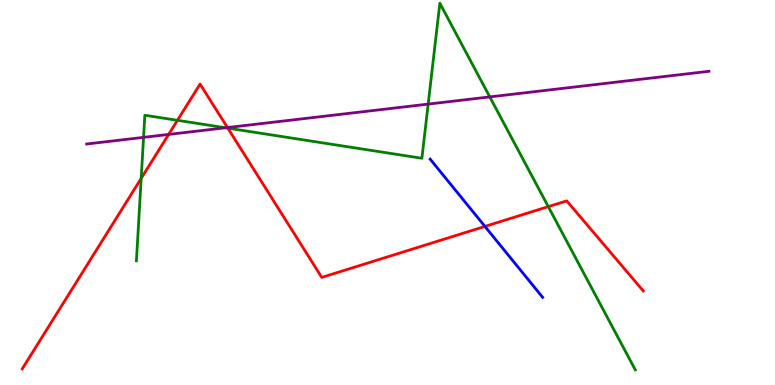[{'lines': ['blue', 'red'], 'intersections': [{'x': 6.26, 'y': 4.12}]}, {'lines': ['green', 'red'], 'intersections': [{'x': 1.82, 'y': 5.37}, {'x': 2.29, 'y': 6.87}, {'x': 2.94, 'y': 6.67}, {'x': 7.07, 'y': 4.63}]}, {'lines': ['purple', 'red'], 'intersections': [{'x': 2.18, 'y': 6.51}, {'x': 2.93, 'y': 6.69}]}, {'lines': ['blue', 'green'], 'intersections': []}, {'lines': ['blue', 'purple'], 'intersections': []}, {'lines': ['green', 'purple'], 'intersections': [{'x': 1.85, 'y': 6.43}, {'x': 2.91, 'y': 6.68}, {'x': 5.52, 'y': 7.3}, {'x': 6.32, 'y': 7.48}]}]